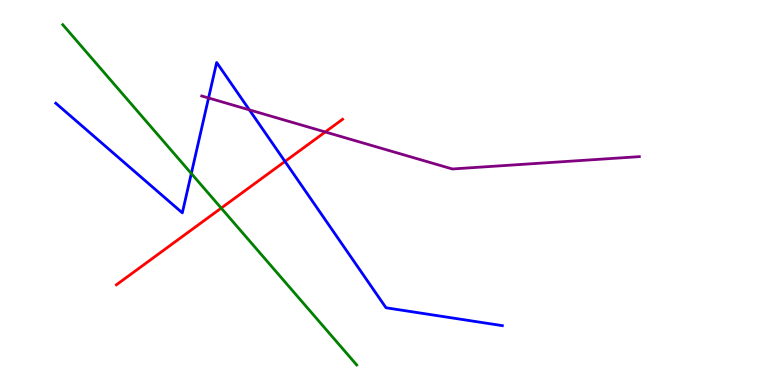[{'lines': ['blue', 'red'], 'intersections': [{'x': 3.68, 'y': 5.81}]}, {'lines': ['green', 'red'], 'intersections': [{'x': 2.85, 'y': 4.59}]}, {'lines': ['purple', 'red'], 'intersections': [{'x': 4.2, 'y': 6.57}]}, {'lines': ['blue', 'green'], 'intersections': [{'x': 2.47, 'y': 5.49}]}, {'lines': ['blue', 'purple'], 'intersections': [{'x': 2.69, 'y': 7.46}, {'x': 3.22, 'y': 7.15}]}, {'lines': ['green', 'purple'], 'intersections': []}]